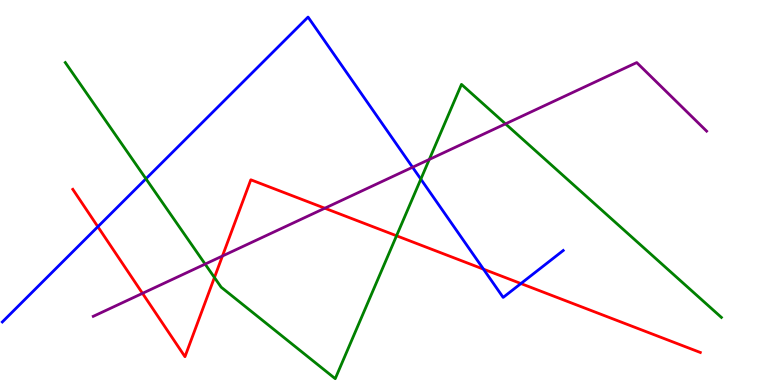[{'lines': ['blue', 'red'], 'intersections': [{'x': 1.26, 'y': 4.11}, {'x': 6.24, 'y': 3.01}, {'x': 6.72, 'y': 2.64}]}, {'lines': ['green', 'red'], 'intersections': [{'x': 2.77, 'y': 2.79}, {'x': 5.12, 'y': 3.88}]}, {'lines': ['purple', 'red'], 'intersections': [{'x': 1.84, 'y': 2.38}, {'x': 2.87, 'y': 3.35}, {'x': 4.19, 'y': 4.59}]}, {'lines': ['blue', 'green'], 'intersections': [{'x': 1.88, 'y': 5.36}, {'x': 5.43, 'y': 5.35}]}, {'lines': ['blue', 'purple'], 'intersections': [{'x': 5.32, 'y': 5.66}]}, {'lines': ['green', 'purple'], 'intersections': [{'x': 2.65, 'y': 3.14}, {'x': 5.54, 'y': 5.86}, {'x': 6.52, 'y': 6.78}]}]